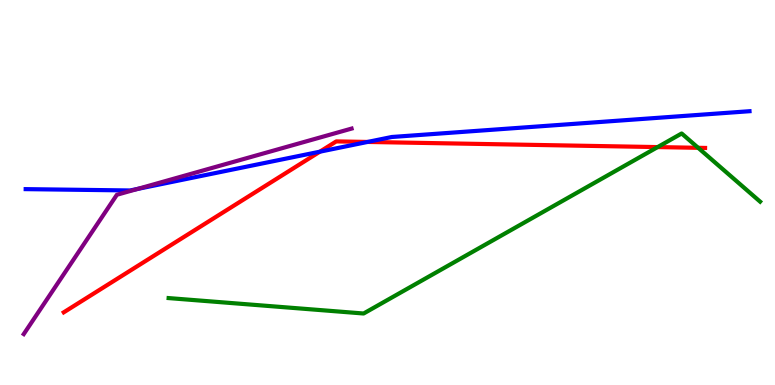[{'lines': ['blue', 'red'], 'intersections': [{'x': 4.13, 'y': 6.06}, {'x': 4.74, 'y': 6.31}]}, {'lines': ['green', 'red'], 'intersections': [{'x': 8.49, 'y': 6.18}, {'x': 9.01, 'y': 6.16}]}, {'lines': ['purple', 'red'], 'intersections': []}, {'lines': ['blue', 'green'], 'intersections': []}, {'lines': ['blue', 'purple'], 'intersections': [{'x': 1.77, 'y': 5.09}]}, {'lines': ['green', 'purple'], 'intersections': []}]